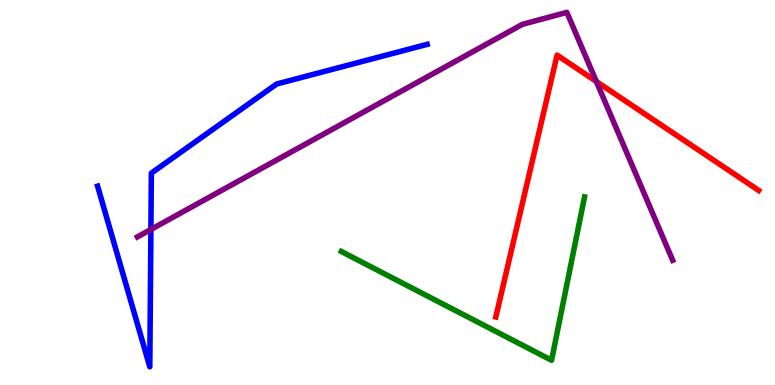[{'lines': ['blue', 'red'], 'intersections': []}, {'lines': ['green', 'red'], 'intersections': []}, {'lines': ['purple', 'red'], 'intersections': [{'x': 7.69, 'y': 7.88}]}, {'lines': ['blue', 'green'], 'intersections': []}, {'lines': ['blue', 'purple'], 'intersections': [{'x': 1.95, 'y': 4.04}]}, {'lines': ['green', 'purple'], 'intersections': []}]